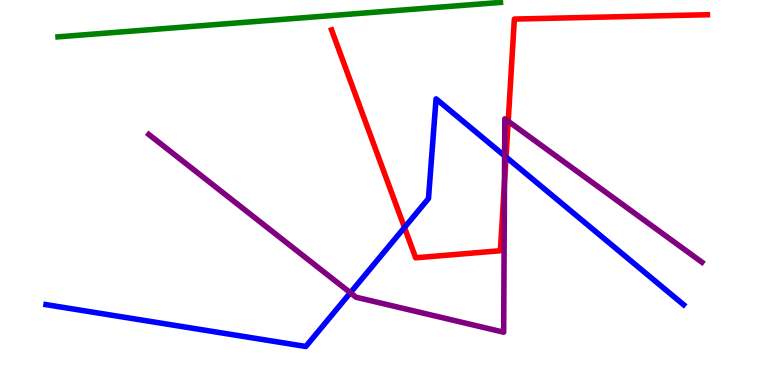[{'lines': ['blue', 'red'], 'intersections': [{'x': 5.22, 'y': 4.09}, {'x': 6.53, 'y': 5.92}]}, {'lines': ['green', 'red'], 'intersections': []}, {'lines': ['purple', 'red'], 'intersections': [{'x': 6.51, 'y': 5.25}, {'x': 6.56, 'y': 6.85}]}, {'lines': ['blue', 'green'], 'intersections': []}, {'lines': ['blue', 'purple'], 'intersections': [{'x': 4.52, 'y': 2.4}, {'x': 6.51, 'y': 5.95}]}, {'lines': ['green', 'purple'], 'intersections': []}]